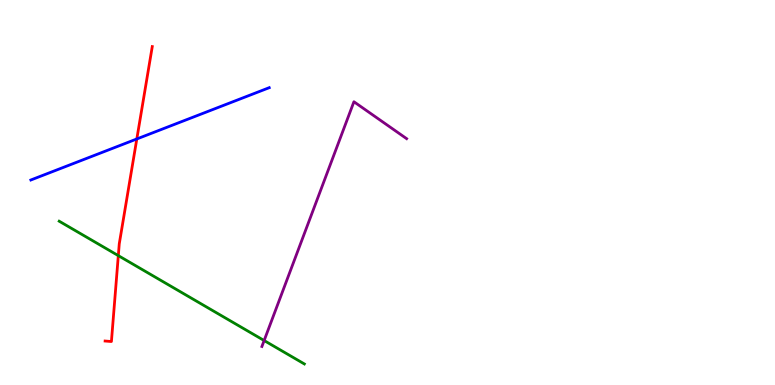[{'lines': ['blue', 'red'], 'intersections': [{'x': 1.77, 'y': 6.39}]}, {'lines': ['green', 'red'], 'intersections': [{'x': 1.53, 'y': 3.36}]}, {'lines': ['purple', 'red'], 'intersections': []}, {'lines': ['blue', 'green'], 'intersections': []}, {'lines': ['blue', 'purple'], 'intersections': []}, {'lines': ['green', 'purple'], 'intersections': [{'x': 3.41, 'y': 1.15}]}]